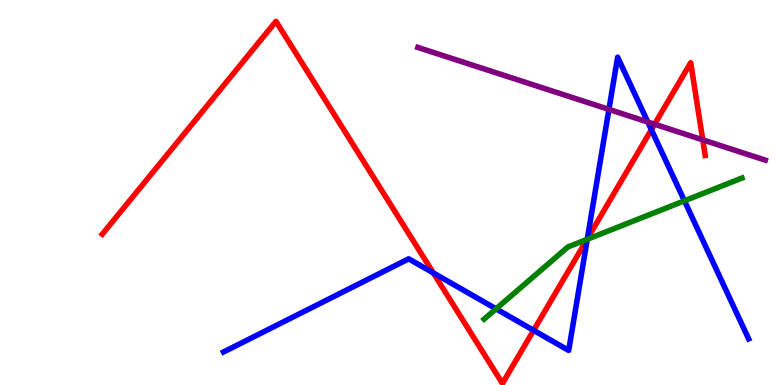[{'lines': ['blue', 'red'], 'intersections': [{'x': 5.59, 'y': 2.91}, {'x': 6.89, 'y': 1.42}, {'x': 7.58, 'y': 3.8}, {'x': 8.4, 'y': 6.63}]}, {'lines': ['green', 'red'], 'intersections': [{'x': 7.57, 'y': 3.78}]}, {'lines': ['purple', 'red'], 'intersections': [{'x': 8.45, 'y': 6.77}, {'x': 9.07, 'y': 6.37}]}, {'lines': ['blue', 'green'], 'intersections': [{'x': 6.4, 'y': 1.98}, {'x': 7.58, 'y': 3.78}, {'x': 8.83, 'y': 4.78}]}, {'lines': ['blue', 'purple'], 'intersections': [{'x': 7.86, 'y': 7.16}, {'x': 8.36, 'y': 6.83}]}, {'lines': ['green', 'purple'], 'intersections': []}]